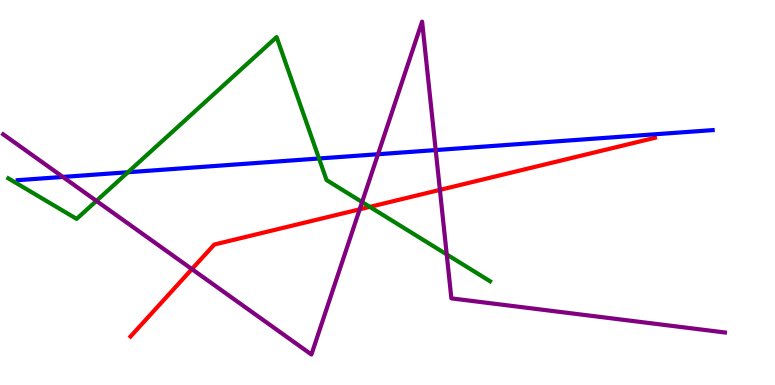[{'lines': ['blue', 'red'], 'intersections': []}, {'lines': ['green', 'red'], 'intersections': [{'x': 4.77, 'y': 4.63}]}, {'lines': ['purple', 'red'], 'intersections': [{'x': 2.48, 'y': 3.01}, {'x': 4.64, 'y': 4.56}, {'x': 5.68, 'y': 5.07}]}, {'lines': ['blue', 'green'], 'intersections': [{'x': 1.65, 'y': 5.53}, {'x': 4.12, 'y': 5.88}]}, {'lines': ['blue', 'purple'], 'intersections': [{'x': 0.811, 'y': 5.4}, {'x': 4.88, 'y': 5.99}, {'x': 5.62, 'y': 6.1}]}, {'lines': ['green', 'purple'], 'intersections': [{'x': 1.24, 'y': 4.78}, {'x': 4.67, 'y': 4.75}, {'x': 5.76, 'y': 3.39}]}]